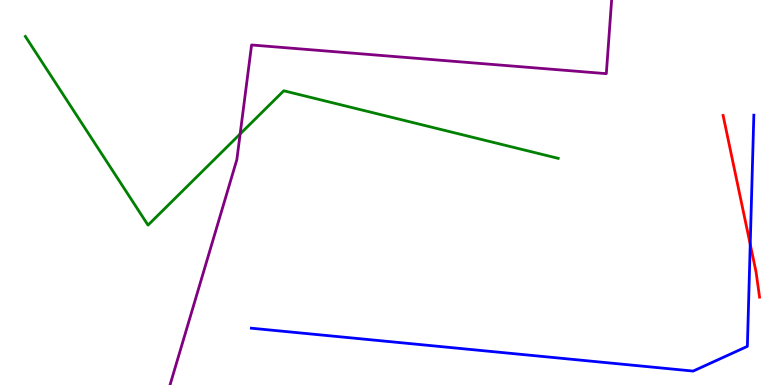[{'lines': ['blue', 'red'], 'intersections': [{'x': 9.68, 'y': 3.66}]}, {'lines': ['green', 'red'], 'intersections': []}, {'lines': ['purple', 'red'], 'intersections': []}, {'lines': ['blue', 'green'], 'intersections': []}, {'lines': ['blue', 'purple'], 'intersections': []}, {'lines': ['green', 'purple'], 'intersections': [{'x': 3.1, 'y': 6.52}]}]